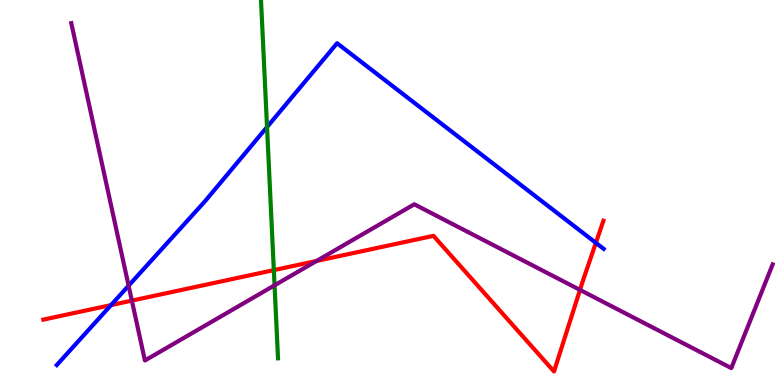[{'lines': ['blue', 'red'], 'intersections': [{'x': 1.43, 'y': 2.08}, {'x': 7.69, 'y': 3.69}]}, {'lines': ['green', 'red'], 'intersections': [{'x': 3.53, 'y': 2.98}]}, {'lines': ['purple', 'red'], 'intersections': [{'x': 1.7, 'y': 2.19}, {'x': 4.09, 'y': 3.22}, {'x': 7.48, 'y': 2.47}]}, {'lines': ['blue', 'green'], 'intersections': [{'x': 3.45, 'y': 6.7}]}, {'lines': ['blue', 'purple'], 'intersections': [{'x': 1.66, 'y': 2.58}]}, {'lines': ['green', 'purple'], 'intersections': [{'x': 3.54, 'y': 2.59}]}]